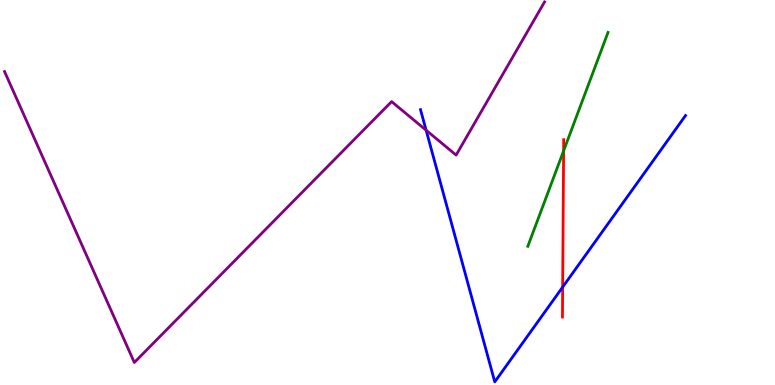[{'lines': ['blue', 'red'], 'intersections': [{'x': 7.26, 'y': 2.54}]}, {'lines': ['green', 'red'], 'intersections': [{'x': 7.27, 'y': 6.08}]}, {'lines': ['purple', 'red'], 'intersections': []}, {'lines': ['blue', 'green'], 'intersections': []}, {'lines': ['blue', 'purple'], 'intersections': [{'x': 5.5, 'y': 6.62}]}, {'lines': ['green', 'purple'], 'intersections': []}]